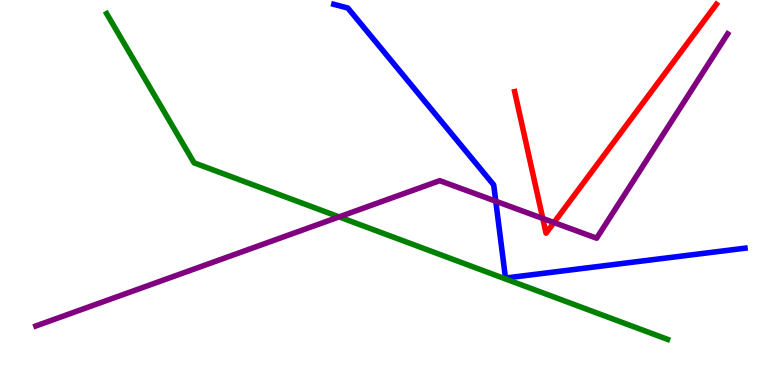[{'lines': ['blue', 'red'], 'intersections': []}, {'lines': ['green', 'red'], 'intersections': []}, {'lines': ['purple', 'red'], 'intersections': [{'x': 7.0, 'y': 4.33}, {'x': 7.15, 'y': 4.22}]}, {'lines': ['blue', 'green'], 'intersections': []}, {'lines': ['blue', 'purple'], 'intersections': [{'x': 6.4, 'y': 4.77}]}, {'lines': ['green', 'purple'], 'intersections': [{'x': 4.38, 'y': 4.37}]}]